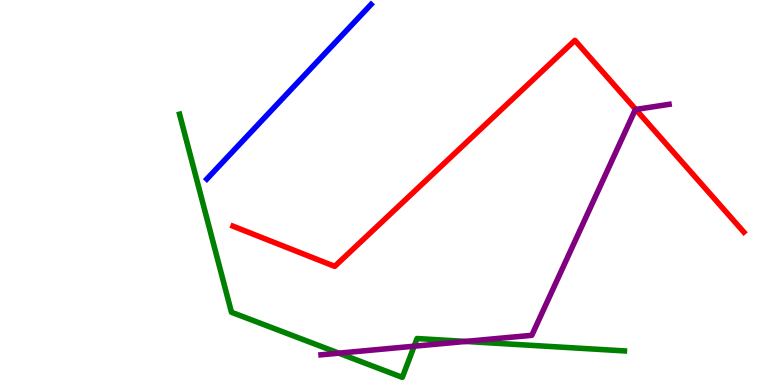[{'lines': ['blue', 'red'], 'intersections': []}, {'lines': ['green', 'red'], 'intersections': []}, {'lines': ['purple', 'red'], 'intersections': [{'x': 8.2, 'y': 7.16}]}, {'lines': ['blue', 'green'], 'intersections': []}, {'lines': ['blue', 'purple'], 'intersections': []}, {'lines': ['green', 'purple'], 'intersections': [{'x': 4.37, 'y': 0.827}, {'x': 5.34, 'y': 1.01}, {'x': 6.01, 'y': 1.13}]}]